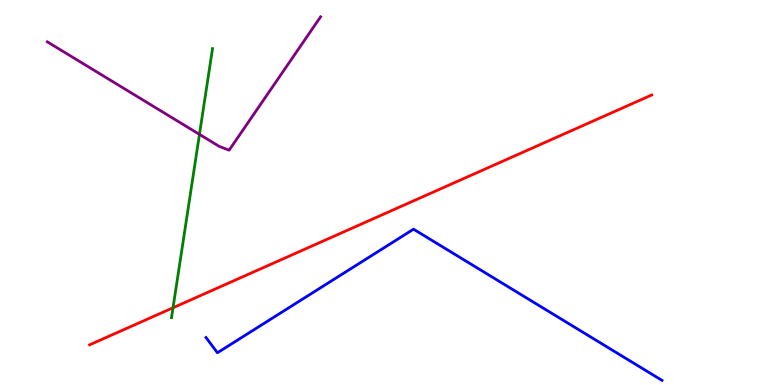[{'lines': ['blue', 'red'], 'intersections': []}, {'lines': ['green', 'red'], 'intersections': [{'x': 2.23, 'y': 2.01}]}, {'lines': ['purple', 'red'], 'intersections': []}, {'lines': ['blue', 'green'], 'intersections': []}, {'lines': ['blue', 'purple'], 'intersections': []}, {'lines': ['green', 'purple'], 'intersections': [{'x': 2.57, 'y': 6.51}]}]